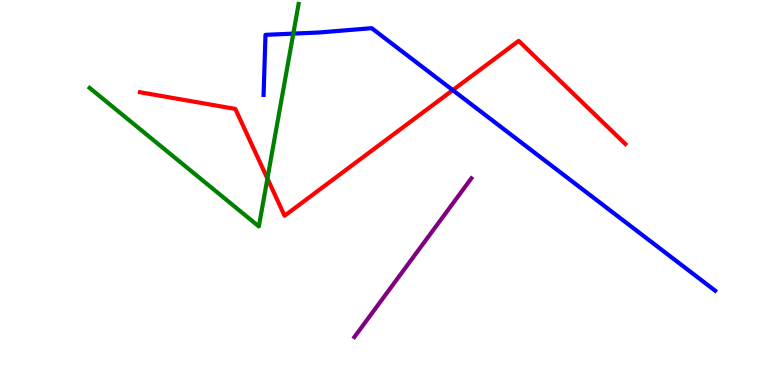[{'lines': ['blue', 'red'], 'intersections': [{'x': 5.84, 'y': 7.66}]}, {'lines': ['green', 'red'], 'intersections': [{'x': 3.45, 'y': 5.36}]}, {'lines': ['purple', 'red'], 'intersections': []}, {'lines': ['blue', 'green'], 'intersections': [{'x': 3.78, 'y': 9.13}]}, {'lines': ['blue', 'purple'], 'intersections': []}, {'lines': ['green', 'purple'], 'intersections': []}]